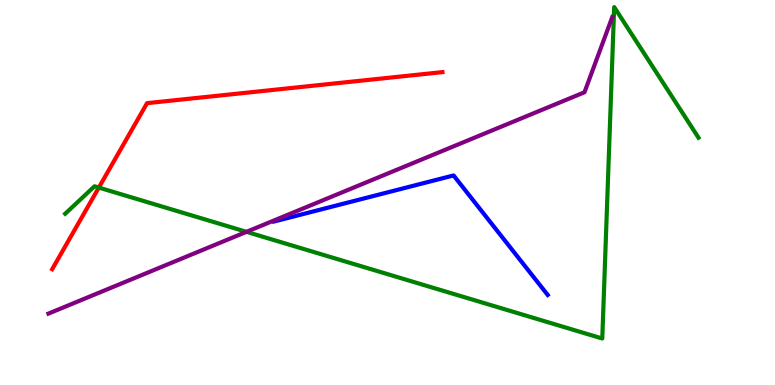[{'lines': ['blue', 'red'], 'intersections': []}, {'lines': ['green', 'red'], 'intersections': [{'x': 1.28, 'y': 5.13}]}, {'lines': ['purple', 'red'], 'intersections': []}, {'lines': ['blue', 'green'], 'intersections': []}, {'lines': ['blue', 'purple'], 'intersections': []}, {'lines': ['green', 'purple'], 'intersections': [{'x': 3.18, 'y': 3.98}]}]